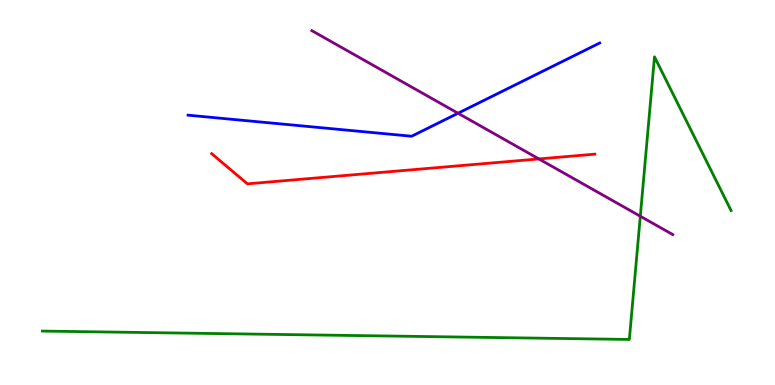[{'lines': ['blue', 'red'], 'intersections': []}, {'lines': ['green', 'red'], 'intersections': []}, {'lines': ['purple', 'red'], 'intersections': [{'x': 6.95, 'y': 5.87}]}, {'lines': ['blue', 'green'], 'intersections': []}, {'lines': ['blue', 'purple'], 'intersections': [{'x': 5.91, 'y': 7.06}]}, {'lines': ['green', 'purple'], 'intersections': [{'x': 8.26, 'y': 4.38}]}]